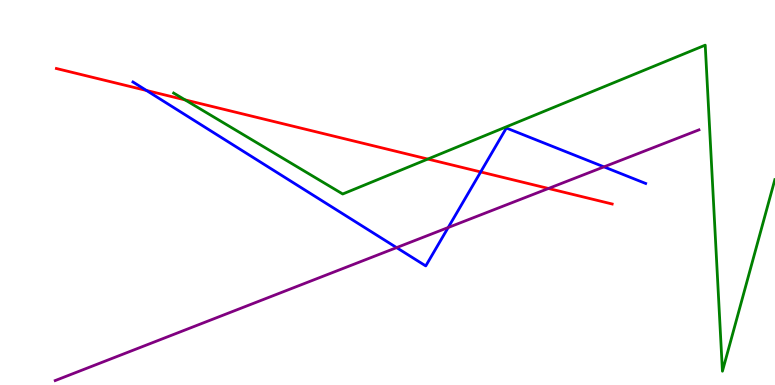[{'lines': ['blue', 'red'], 'intersections': [{'x': 1.89, 'y': 7.65}, {'x': 6.2, 'y': 5.53}]}, {'lines': ['green', 'red'], 'intersections': [{'x': 2.39, 'y': 7.41}, {'x': 5.52, 'y': 5.87}]}, {'lines': ['purple', 'red'], 'intersections': [{'x': 7.08, 'y': 5.1}]}, {'lines': ['blue', 'green'], 'intersections': []}, {'lines': ['blue', 'purple'], 'intersections': [{'x': 5.12, 'y': 3.57}, {'x': 5.78, 'y': 4.09}, {'x': 7.79, 'y': 5.67}]}, {'lines': ['green', 'purple'], 'intersections': []}]